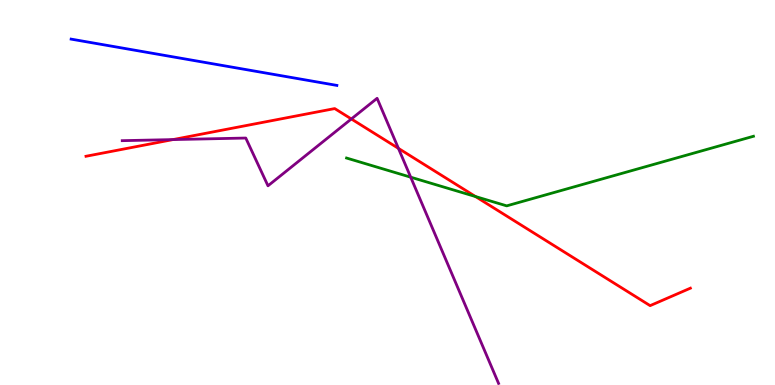[{'lines': ['blue', 'red'], 'intersections': []}, {'lines': ['green', 'red'], 'intersections': [{'x': 6.14, 'y': 4.89}]}, {'lines': ['purple', 'red'], 'intersections': [{'x': 2.23, 'y': 6.37}, {'x': 4.53, 'y': 6.91}, {'x': 5.14, 'y': 6.15}]}, {'lines': ['blue', 'green'], 'intersections': []}, {'lines': ['blue', 'purple'], 'intersections': []}, {'lines': ['green', 'purple'], 'intersections': [{'x': 5.3, 'y': 5.4}]}]